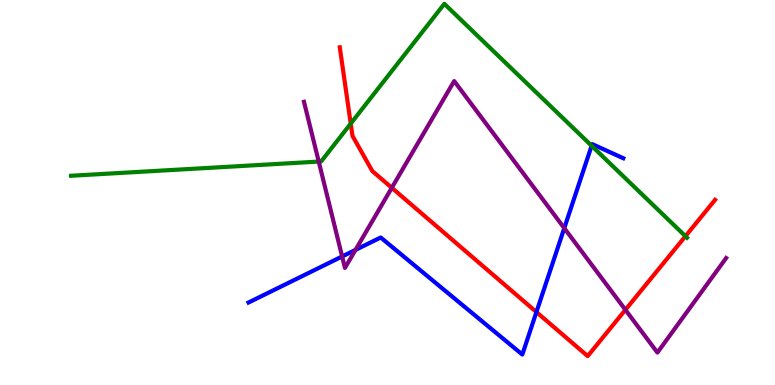[{'lines': ['blue', 'red'], 'intersections': [{'x': 6.92, 'y': 1.89}]}, {'lines': ['green', 'red'], 'intersections': [{'x': 4.53, 'y': 6.79}, {'x': 8.84, 'y': 3.87}]}, {'lines': ['purple', 'red'], 'intersections': [{'x': 5.06, 'y': 5.12}, {'x': 8.07, 'y': 1.95}]}, {'lines': ['blue', 'green'], 'intersections': [{'x': 7.63, 'y': 6.21}]}, {'lines': ['blue', 'purple'], 'intersections': [{'x': 4.41, 'y': 3.34}, {'x': 4.59, 'y': 3.51}, {'x': 7.28, 'y': 4.07}]}, {'lines': ['green', 'purple'], 'intersections': [{'x': 4.11, 'y': 5.8}]}]